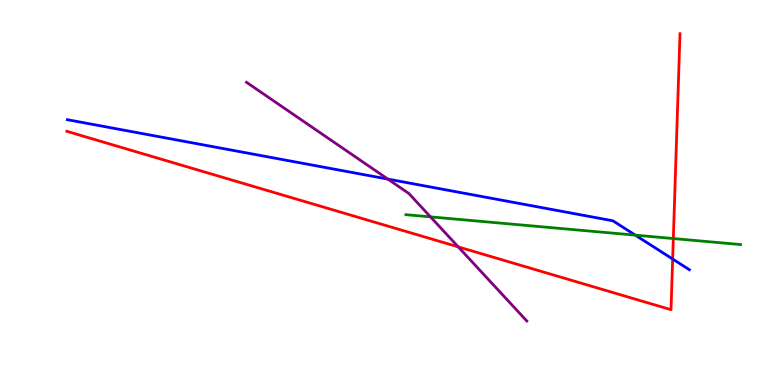[{'lines': ['blue', 'red'], 'intersections': [{'x': 8.68, 'y': 3.27}]}, {'lines': ['green', 'red'], 'intersections': [{'x': 8.69, 'y': 3.8}]}, {'lines': ['purple', 'red'], 'intersections': [{'x': 5.91, 'y': 3.59}]}, {'lines': ['blue', 'green'], 'intersections': [{'x': 8.2, 'y': 3.89}]}, {'lines': ['blue', 'purple'], 'intersections': [{'x': 5.0, 'y': 5.35}]}, {'lines': ['green', 'purple'], 'intersections': [{'x': 5.55, 'y': 4.37}]}]